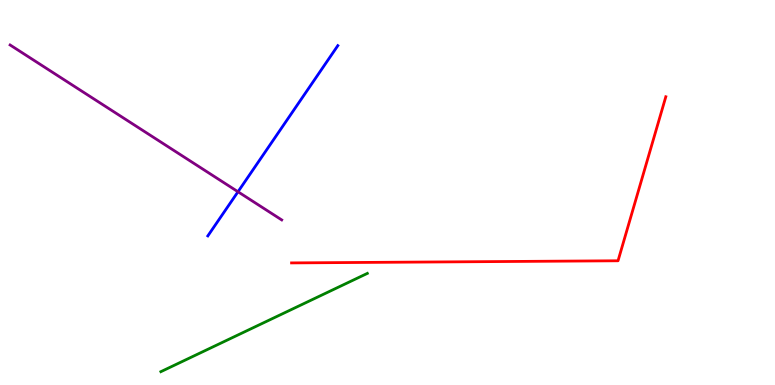[{'lines': ['blue', 'red'], 'intersections': []}, {'lines': ['green', 'red'], 'intersections': []}, {'lines': ['purple', 'red'], 'intersections': []}, {'lines': ['blue', 'green'], 'intersections': []}, {'lines': ['blue', 'purple'], 'intersections': [{'x': 3.07, 'y': 5.02}]}, {'lines': ['green', 'purple'], 'intersections': []}]